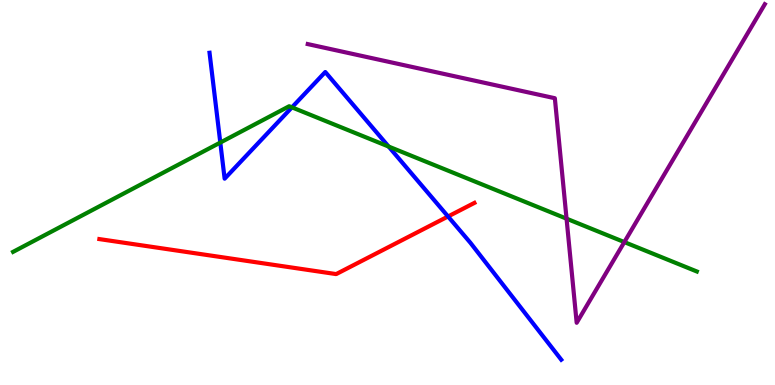[{'lines': ['blue', 'red'], 'intersections': [{'x': 5.78, 'y': 4.38}]}, {'lines': ['green', 'red'], 'intersections': []}, {'lines': ['purple', 'red'], 'intersections': []}, {'lines': ['blue', 'green'], 'intersections': [{'x': 2.84, 'y': 6.3}, {'x': 3.77, 'y': 7.21}, {'x': 5.01, 'y': 6.19}]}, {'lines': ['blue', 'purple'], 'intersections': []}, {'lines': ['green', 'purple'], 'intersections': [{'x': 7.31, 'y': 4.32}, {'x': 8.06, 'y': 3.71}]}]